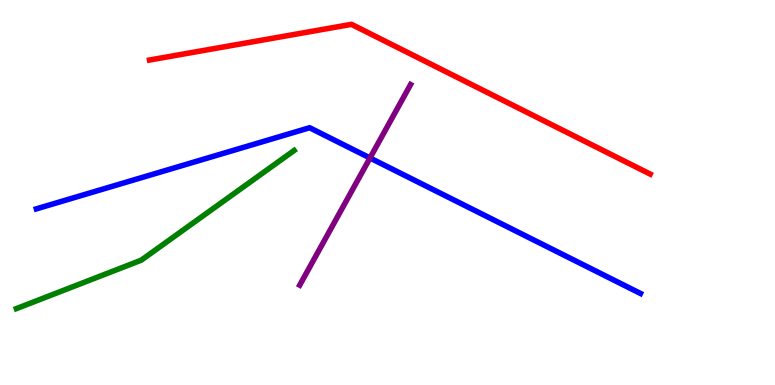[{'lines': ['blue', 'red'], 'intersections': []}, {'lines': ['green', 'red'], 'intersections': []}, {'lines': ['purple', 'red'], 'intersections': []}, {'lines': ['blue', 'green'], 'intersections': []}, {'lines': ['blue', 'purple'], 'intersections': [{'x': 4.77, 'y': 5.9}]}, {'lines': ['green', 'purple'], 'intersections': []}]